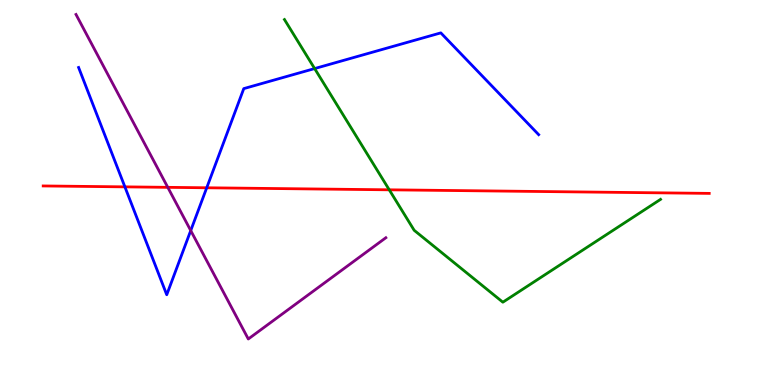[{'lines': ['blue', 'red'], 'intersections': [{'x': 1.61, 'y': 5.15}, {'x': 2.67, 'y': 5.12}]}, {'lines': ['green', 'red'], 'intersections': [{'x': 5.02, 'y': 5.07}]}, {'lines': ['purple', 'red'], 'intersections': [{'x': 2.16, 'y': 5.13}]}, {'lines': ['blue', 'green'], 'intersections': [{'x': 4.06, 'y': 8.22}]}, {'lines': ['blue', 'purple'], 'intersections': [{'x': 2.46, 'y': 4.01}]}, {'lines': ['green', 'purple'], 'intersections': []}]